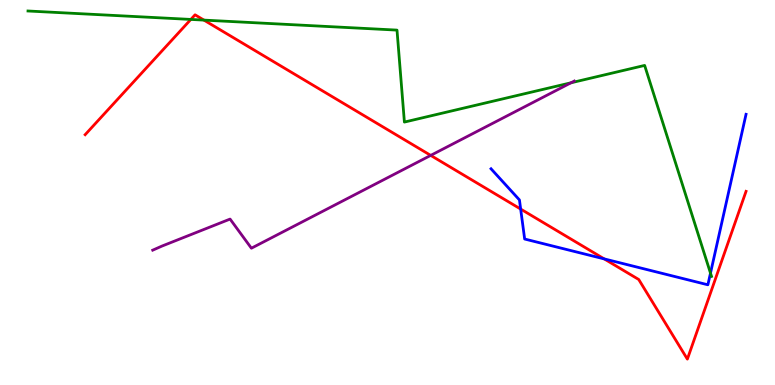[{'lines': ['blue', 'red'], 'intersections': [{'x': 6.72, 'y': 4.57}, {'x': 7.8, 'y': 3.28}]}, {'lines': ['green', 'red'], 'intersections': [{'x': 2.46, 'y': 9.5}, {'x': 2.63, 'y': 9.48}]}, {'lines': ['purple', 'red'], 'intersections': [{'x': 5.56, 'y': 5.96}]}, {'lines': ['blue', 'green'], 'intersections': [{'x': 9.17, 'y': 2.91}]}, {'lines': ['blue', 'purple'], 'intersections': []}, {'lines': ['green', 'purple'], 'intersections': [{'x': 7.37, 'y': 7.85}]}]